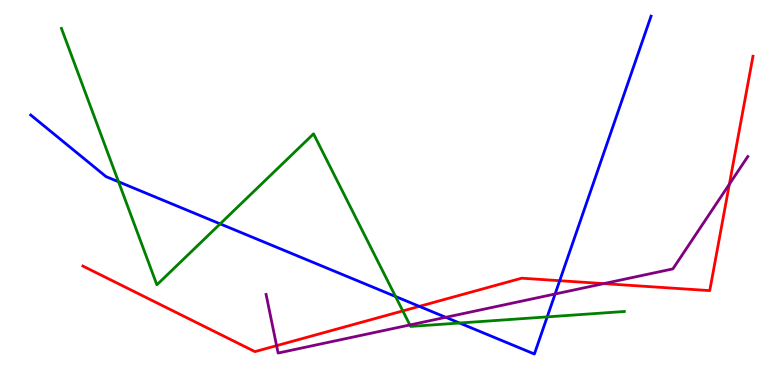[{'lines': ['blue', 'red'], 'intersections': [{'x': 5.41, 'y': 2.04}, {'x': 7.22, 'y': 2.71}]}, {'lines': ['green', 'red'], 'intersections': [{'x': 5.2, 'y': 1.92}]}, {'lines': ['purple', 'red'], 'intersections': [{'x': 3.57, 'y': 1.02}, {'x': 7.79, 'y': 2.63}, {'x': 9.41, 'y': 5.22}]}, {'lines': ['blue', 'green'], 'intersections': [{'x': 1.53, 'y': 5.28}, {'x': 2.84, 'y': 4.19}, {'x': 5.1, 'y': 2.3}, {'x': 5.93, 'y': 1.61}, {'x': 7.06, 'y': 1.77}]}, {'lines': ['blue', 'purple'], 'intersections': [{'x': 5.75, 'y': 1.76}, {'x': 7.16, 'y': 2.36}]}, {'lines': ['green', 'purple'], 'intersections': [{'x': 5.29, 'y': 1.56}]}]